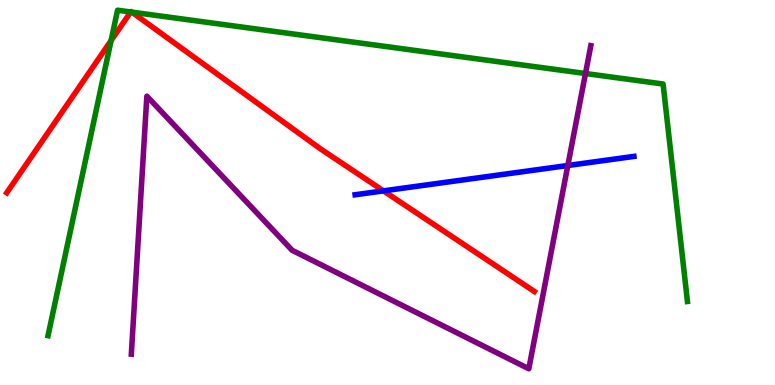[{'lines': ['blue', 'red'], 'intersections': [{'x': 4.95, 'y': 5.04}]}, {'lines': ['green', 'red'], 'intersections': [{'x': 1.43, 'y': 8.95}, {'x': 1.69, 'y': 9.69}, {'x': 1.7, 'y': 9.68}]}, {'lines': ['purple', 'red'], 'intersections': []}, {'lines': ['blue', 'green'], 'intersections': []}, {'lines': ['blue', 'purple'], 'intersections': [{'x': 7.33, 'y': 5.7}]}, {'lines': ['green', 'purple'], 'intersections': [{'x': 7.55, 'y': 8.09}]}]